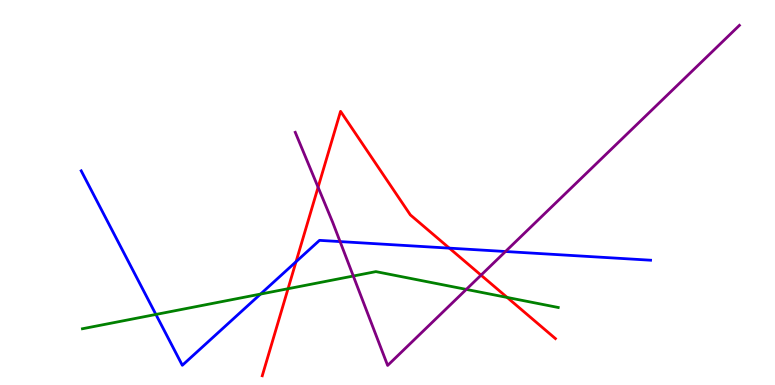[{'lines': ['blue', 'red'], 'intersections': [{'x': 3.82, 'y': 3.2}, {'x': 5.8, 'y': 3.55}]}, {'lines': ['green', 'red'], 'intersections': [{'x': 3.72, 'y': 2.5}, {'x': 6.54, 'y': 2.27}]}, {'lines': ['purple', 'red'], 'intersections': [{'x': 4.1, 'y': 5.14}, {'x': 6.21, 'y': 2.85}]}, {'lines': ['blue', 'green'], 'intersections': [{'x': 2.01, 'y': 1.83}, {'x': 3.36, 'y': 2.36}]}, {'lines': ['blue', 'purple'], 'intersections': [{'x': 4.39, 'y': 3.73}, {'x': 6.52, 'y': 3.47}]}, {'lines': ['green', 'purple'], 'intersections': [{'x': 4.56, 'y': 2.83}, {'x': 6.02, 'y': 2.48}]}]